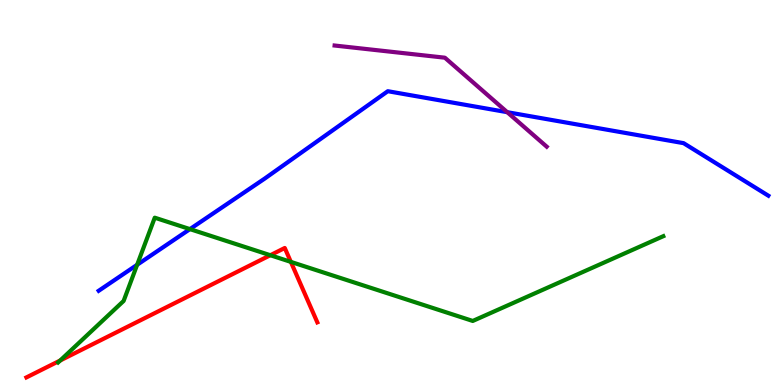[{'lines': ['blue', 'red'], 'intersections': []}, {'lines': ['green', 'red'], 'intersections': [{'x': 0.776, 'y': 0.636}, {'x': 3.49, 'y': 3.37}, {'x': 3.75, 'y': 3.2}]}, {'lines': ['purple', 'red'], 'intersections': []}, {'lines': ['blue', 'green'], 'intersections': [{'x': 1.77, 'y': 3.12}, {'x': 2.45, 'y': 4.05}]}, {'lines': ['blue', 'purple'], 'intersections': [{'x': 6.54, 'y': 7.09}]}, {'lines': ['green', 'purple'], 'intersections': []}]